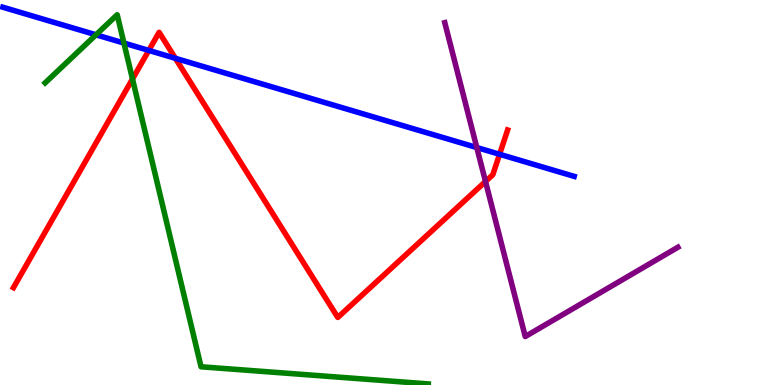[{'lines': ['blue', 'red'], 'intersections': [{'x': 1.92, 'y': 8.69}, {'x': 2.26, 'y': 8.49}, {'x': 6.45, 'y': 5.99}]}, {'lines': ['green', 'red'], 'intersections': [{'x': 1.71, 'y': 7.95}]}, {'lines': ['purple', 'red'], 'intersections': [{'x': 6.26, 'y': 5.29}]}, {'lines': ['blue', 'green'], 'intersections': [{'x': 1.24, 'y': 9.1}, {'x': 1.6, 'y': 8.88}]}, {'lines': ['blue', 'purple'], 'intersections': [{'x': 6.15, 'y': 6.17}]}, {'lines': ['green', 'purple'], 'intersections': []}]